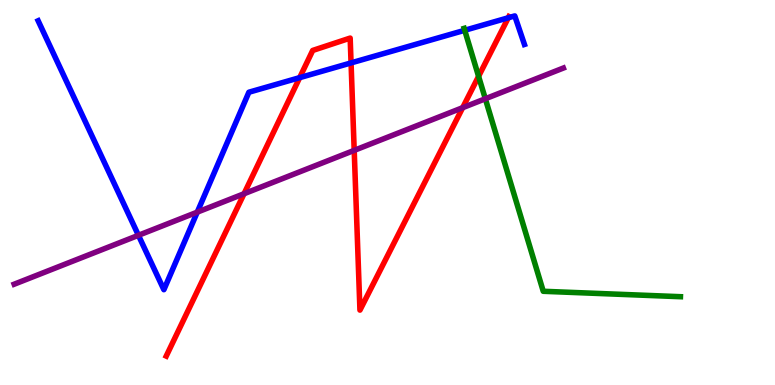[{'lines': ['blue', 'red'], 'intersections': [{'x': 3.87, 'y': 7.98}, {'x': 4.53, 'y': 8.37}, {'x': 6.56, 'y': 9.54}]}, {'lines': ['green', 'red'], 'intersections': [{'x': 6.18, 'y': 8.02}]}, {'lines': ['purple', 'red'], 'intersections': [{'x': 3.15, 'y': 4.97}, {'x': 4.57, 'y': 6.09}, {'x': 5.97, 'y': 7.2}]}, {'lines': ['blue', 'green'], 'intersections': [{'x': 6.0, 'y': 9.21}]}, {'lines': ['blue', 'purple'], 'intersections': [{'x': 1.79, 'y': 3.89}, {'x': 2.55, 'y': 4.49}]}, {'lines': ['green', 'purple'], 'intersections': [{'x': 6.26, 'y': 7.43}]}]